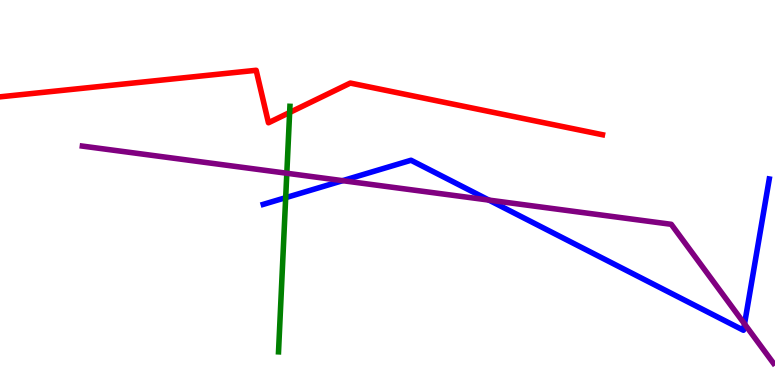[{'lines': ['blue', 'red'], 'intersections': []}, {'lines': ['green', 'red'], 'intersections': [{'x': 3.74, 'y': 7.08}]}, {'lines': ['purple', 'red'], 'intersections': []}, {'lines': ['blue', 'green'], 'intersections': [{'x': 3.69, 'y': 4.87}]}, {'lines': ['blue', 'purple'], 'intersections': [{'x': 4.42, 'y': 5.31}, {'x': 6.31, 'y': 4.8}, {'x': 9.61, 'y': 1.59}]}, {'lines': ['green', 'purple'], 'intersections': [{'x': 3.7, 'y': 5.5}]}]